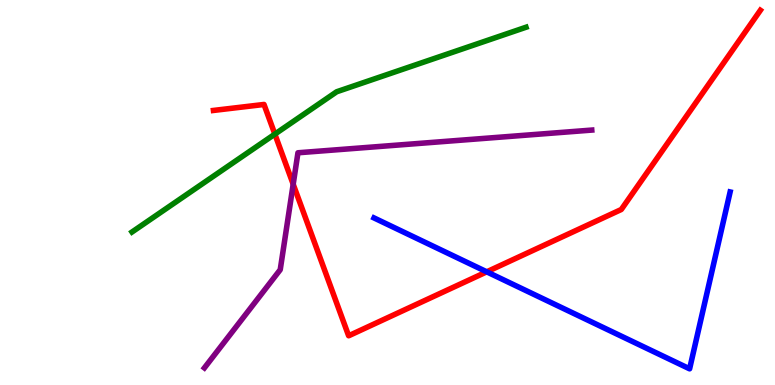[{'lines': ['blue', 'red'], 'intersections': [{'x': 6.28, 'y': 2.94}]}, {'lines': ['green', 'red'], 'intersections': [{'x': 3.55, 'y': 6.52}]}, {'lines': ['purple', 'red'], 'intersections': [{'x': 3.78, 'y': 5.21}]}, {'lines': ['blue', 'green'], 'intersections': []}, {'lines': ['blue', 'purple'], 'intersections': []}, {'lines': ['green', 'purple'], 'intersections': []}]